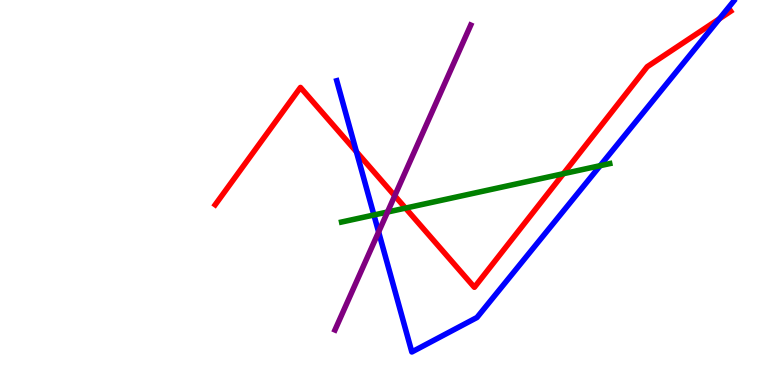[{'lines': ['blue', 'red'], 'intersections': [{'x': 4.6, 'y': 6.06}, {'x': 9.28, 'y': 9.51}]}, {'lines': ['green', 'red'], 'intersections': [{'x': 5.23, 'y': 4.59}, {'x': 7.27, 'y': 5.49}]}, {'lines': ['purple', 'red'], 'intersections': [{'x': 5.09, 'y': 4.92}]}, {'lines': ['blue', 'green'], 'intersections': [{'x': 4.82, 'y': 4.42}, {'x': 7.74, 'y': 5.7}]}, {'lines': ['blue', 'purple'], 'intersections': [{'x': 4.89, 'y': 3.97}]}, {'lines': ['green', 'purple'], 'intersections': [{'x': 5.0, 'y': 4.49}]}]